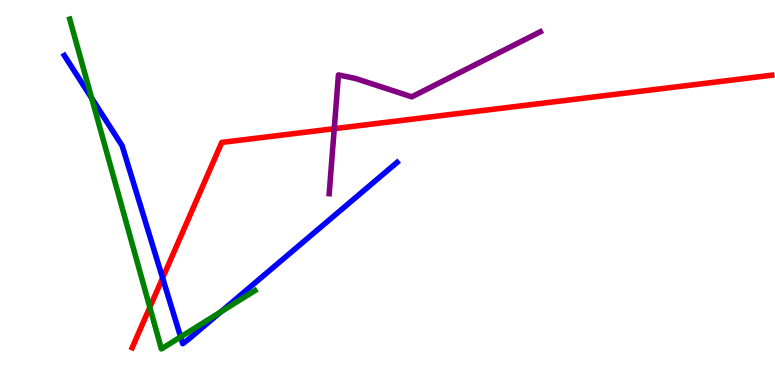[{'lines': ['blue', 'red'], 'intersections': [{'x': 2.1, 'y': 2.78}]}, {'lines': ['green', 'red'], 'intersections': [{'x': 1.93, 'y': 2.02}]}, {'lines': ['purple', 'red'], 'intersections': [{'x': 4.31, 'y': 6.66}]}, {'lines': ['blue', 'green'], 'intersections': [{'x': 1.18, 'y': 7.45}, {'x': 2.33, 'y': 1.25}, {'x': 2.85, 'y': 1.9}]}, {'lines': ['blue', 'purple'], 'intersections': []}, {'lines': ['green', 'purple'], 'intersections': []}]